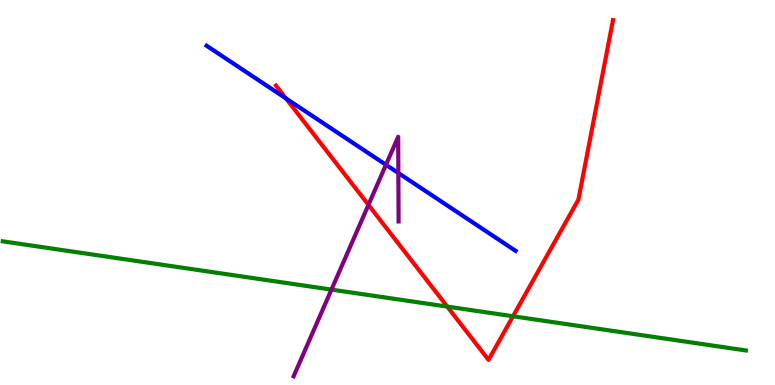[{'lines': ['blue', 'red'], 'intersections': [{'x': 3.69, 'y': 7.44}]}, {'lines': ['green', 'red'], 'intersections': [{'x': 5.77, 'y': 2.04}, {'x': 6.62, 'y': 1.79}]}, {'lines': ['purple', 'red'], 'intersections': [{'x': 4.75, 'y': 4.68}]}, {'lines': ['blue', 'green'], 'intersections': []}, {'lines': ['blue', 'purple'], 'intersections': [{'x': 4.98, 'y': 5.72}, {'x': 5.14, 'y': 5.51}]}, {'lines': ['green', 'purple'], 'intersections': [{'x': 4.28, 'y': 2.48}]}]